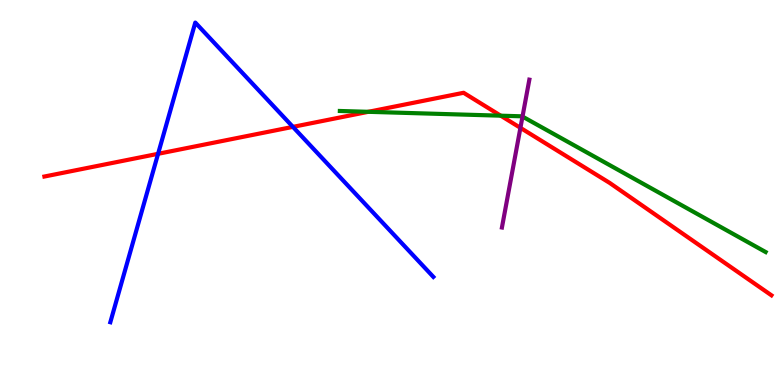[{'lines': ['blue', 'red'], 'intersections': [{'x': 2.04, 'y': 6.0}, {'x': 3.78, 'y': 6.7}]}, {'lines': ['green', 'red'], 'intersections': [{'x': 4.75, 'y': 7.1}, {'x': 6.46, 'y': 7.0}]}, {'lines': ['purple', 'red'], 'intersections': [{'x': 6.72, 'y': 6.68}]}, {'lines': ['blue', 'green'], 'intersections': []}, {'lines': ['blue', 'purple'], 'intersections': []}, {'lines': ['green', 'purple'], 'intersections': [{'x': 6.74, 'y': 6.97}]}]